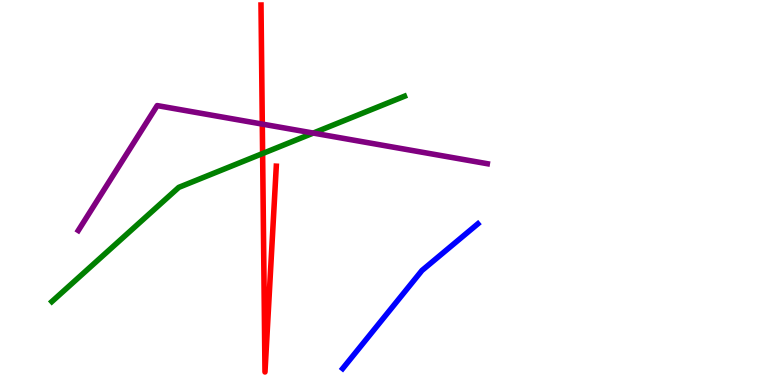[{'lines': ['blue', 'red'], 'intersections': []}, {'lines': ['green', 'red'], 'intersections': [{'x': 3.39, 'y': 6.01}]}, {'lines': ['purple', 'red'], 'intersections': [{'x': 3.38, 'y': 6.78}]}, {'lines': ['blue', 'green'], 'intersections': []}, {'lines': ['blue', 'purple'], 'intersections': []}, {'lines': ['green', 'purple'], 'intersections': [{'x': 4.04, 'y': 6.54}]}]